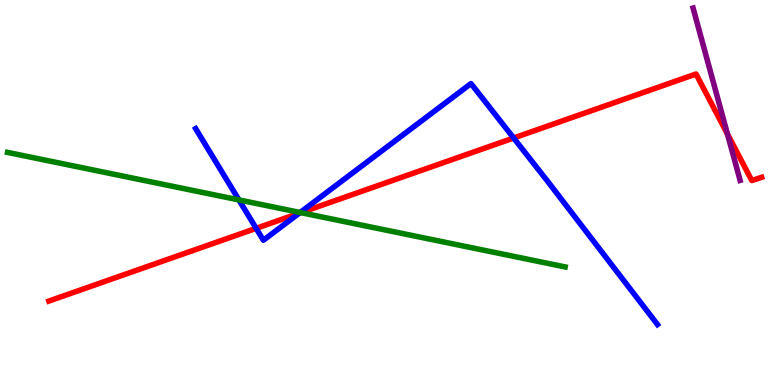[{'lines': ['blue', 'red'], 'intersections': [{'x': 3.31, 'y': 4.07}, {'x': 3.86, 'y': 4.46}, {'x': 6.63, 'y': 6.42}]}, {'lines': ['green', 'red'], 'intersections': [{'x': 3.88, 'y': 4.48}]}, {'lines': ['purple', 'red'], 'intersections': [{'x': 9.39, 'y': 6.52}]}, {'lines': ['blue', 'green'], 'intersections': [{'x': 3.08, 'y': 4.81}, {'x': 3.87, 'y': 4.48}]}, {'lines': ['blue', 'purple'], 'intersections': []}, {'lines': ['green', 'purple'], 'intersections': []}]